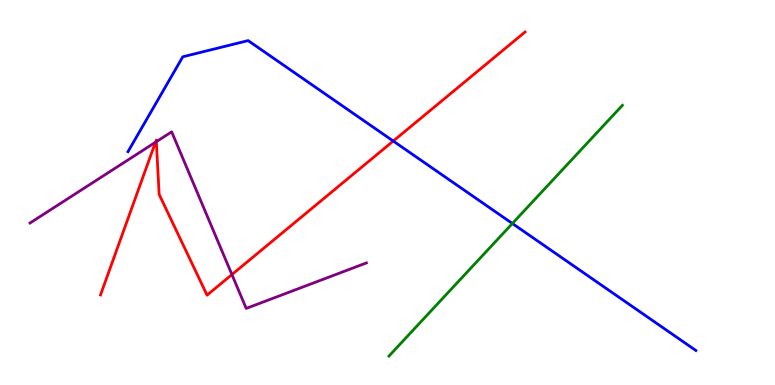[{'lines': ['blue', 'red'], 'intersections': [{'x': 5.07, 'y': 6.34}]}, {'lines': ['green', 'red'], 'intersections': []}, {'lines': ['purple', 'red'], 'intersections': [{'x': 2.01, 'y': 6.31}, {'x': 2.02, 'y': 6.32}, {'x': 2.99, 'y': 2.87}]}, {'lines': ['blue', 'green'], 'intersections': [{'x': 6.61, 'y': 4.19}]}, {'lines': ['blue', 'purple'], 'intersections': []}, {'lines': ['green', 'purple'], 'intersections': []}]